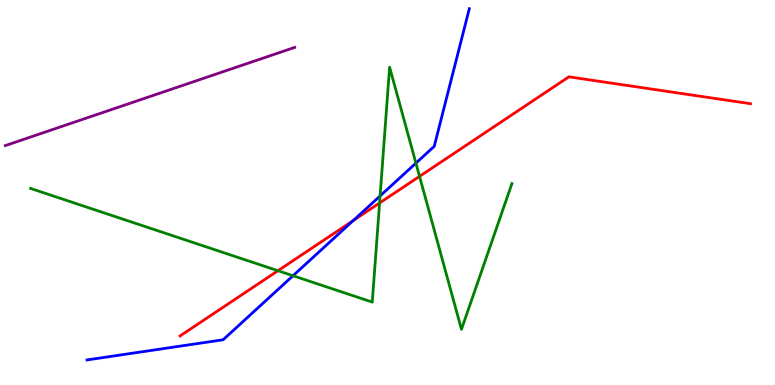[{'lines': ['blue', 'red'], 'intersections': [{'x': 4.56, 'y': 4.27}]}, {'lines': ['green', 'red'], 'intersections': [{'x': 3.59, 'y': 2.97}, {'x': 4.9, 'y': 4.73}, {'x': 5.41, 'y': 5.42}]}, {'lines': ['purple', 'red'], 'intersections': []}, {'lines': ['blue', 'green'], 'intersections': [{'x': 3.78, 'y': 2.84}, {'x': 4.9, 'y': 4.91}, {'x': 5.37, 'y': 5.76}]}, {'lines': ['blue', 'purple'], 'intersections': []}, {'lines': ['green', 'purple'], 'intersections': []}]